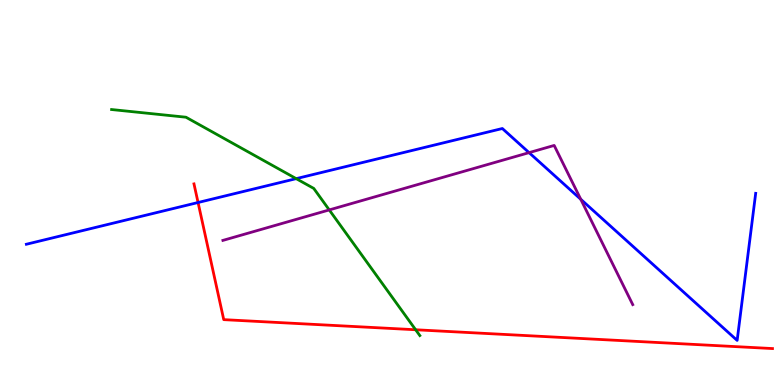[{'lines': ['blue', 'red'], 'intersections': [{'x': 2.56, 'y': 4.74}]}, {'lines': ['green', 'red'], 'intersections': [{'x': 5.36, 'y': 1.43}]}, {'lines': ['purple', 'red'], 'intersections': []}, {'lines': ['blue', 'green'], 'intersections': [{'x': 3.82, 'y': 5.36}]}, {'lines': ['blue', 'purple'], 'intersections': [{'x': 6.83, 'y': 6.04}, {'x': 7.49, 'y': 4.82}]}, {'lines': ['green', 'purple'], 'intersections': [{'x': 4.25, 'y': 4.55}]}]